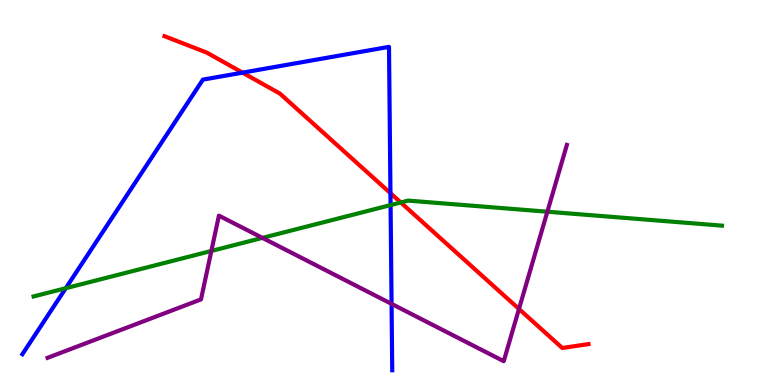[{'lines': ['blue', 'red'], 'intersections': [{'x': 3.13, 'y': 8.11}, {'x': 5.04, 'y': 4.98}]}, {'lines': ['green', 'red'], 'intersections': [{'x': 5.17, 'y': 4.74}]}, {'lines': ['purple', 'red'], 'intersections': [{'x': 6.7, 'y': 1.97}]}, {'lines': ['blue', 'green'], 'intersections': [{'x': 0.849, 'y': 2.51}, {'x': 5.04, 'y': 4.67}]}, {'lines': ['blue', 'purple'], 'intersections': [{'x': 5.05, 'y': 2.11}]}, {'lines': ['green', 'purple'], 'intersections': [{'x': 2.73, 'y': 3.48}, {'x': 3.39, 'y': 3.82}, {'x': 7.06, 'y': 4.5}]}]